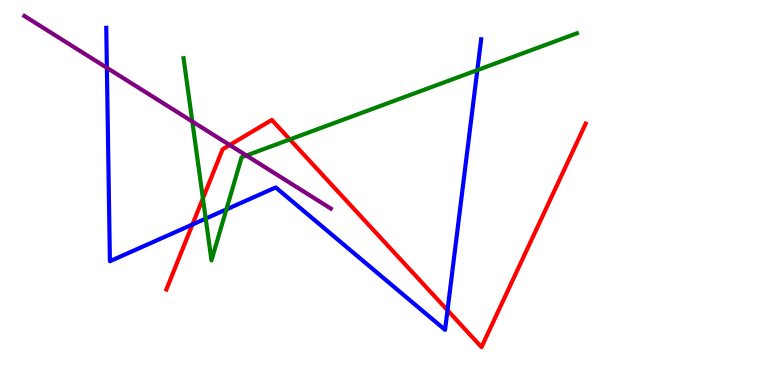[{'lines': ['blue', 'red'], 'intersections': [{'x': 2.48, 'y': 4.17}, {'x': 5.77, 'y': 1.94}]}, {'lines': ['green', 'red'], 'intersections': [{'x': 2.62, 'y': 4.85}, {'x': 3.74, 'y': 6.38}]}, {'lines': ['purple', 'red'], 'intersections': [{'x': 2.96, 'y': 6.23}]}, {'lines': ['blue', 'green'], 'intersections': [{'x': 2.65, 'y': 4.32}, {'x': 2.92, 'y': 4.56}, {'x': 6.16, 'y': 8.18}]}, {'lines': ['blue', 'purple'], 'intersections': [{'x': 1.38, 'y': 8.24}]}, {'lines': ['green', 'purple'], 'intersections': [{'x': 2.48, 'y': 6.84}, {'x': 3.18, 'y': 5.96}]}]